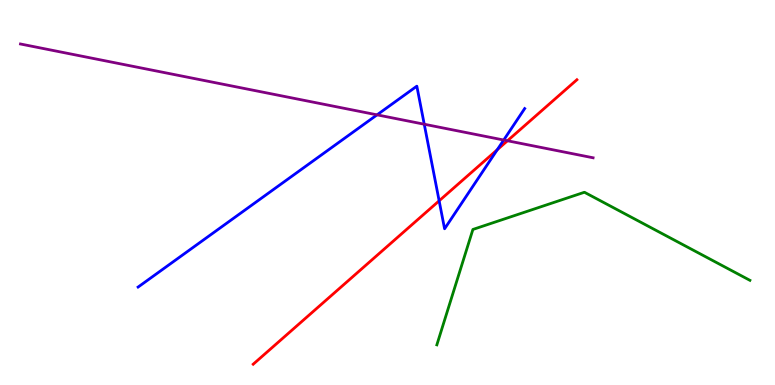[{'lines': ['blue', 'red'], 'intersections': [{'x': 5.67, 'y': 4.78}, {'x': 6.42, 'y': 6.11}]}, {'lines': ['green', 'red'], 'intersections': []}, {'lines': ['purple', 'red'], 'intersections': [{'x': 6.55, 'y': 6.34}]}, {'lines': ['blue', 'green'], 'intersections': []}, {'lines': ['blue', 'purple'], 'intersections': [{'x': 4.87, 'y': 7.02}, {'x': 5.47, 'y': 6.77}, {'x': 6.5, 'y': 6.36}]}, {'lines': ['green', 'purple'], 'intersections': []}]